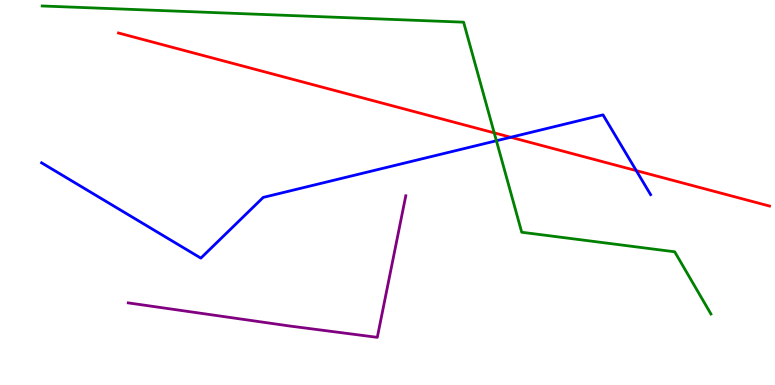[{'lines': ['blue', 'red'], 'intersections': [{'x': 6.59, 'y': 6.43}, {'x': 8.21, 'y': 5.57}]}, {'lines': ['green', 'red'], 'intersections': [{'x': 6.38, 'y': 6.55}]}, {'lines': ['purple', 'red'], 'intersections': []}, {'lines': ['blue', 'green'], 'intersections': [{'x': 6.41, 'y': 6.34}]}, {'lines': ['blue', 'purple'], 'intersections': []}, {'lines': ['green', 'purple'], 'intersections': []}]